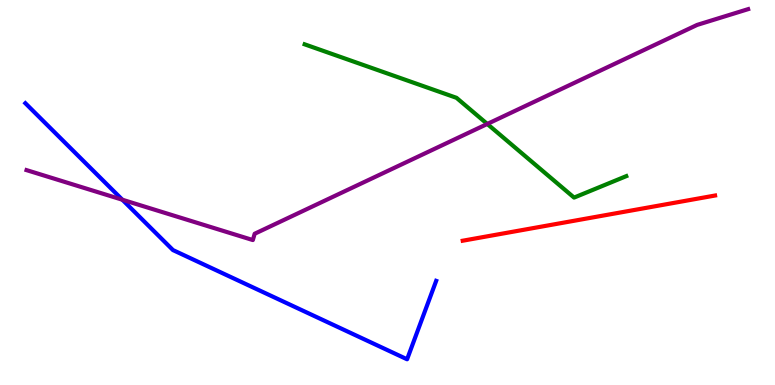[{'lines': ['blue', 'red'], 'intersections': []}, {'lines': ['green', 'red'], 'intersections': []}, {'lines': ['purple', 'red'], 'intersections': []}, {'lines': ['blue', 'green'], 'intersections': []}, {'lines': ['blue', 'purple'], 'intersections': [{'x': 1.58, 'y': 4.81}]}, {'lines': ['green', 'purple'], 'intersections': [{'x': 6.29, 'y': 6.78}]}]